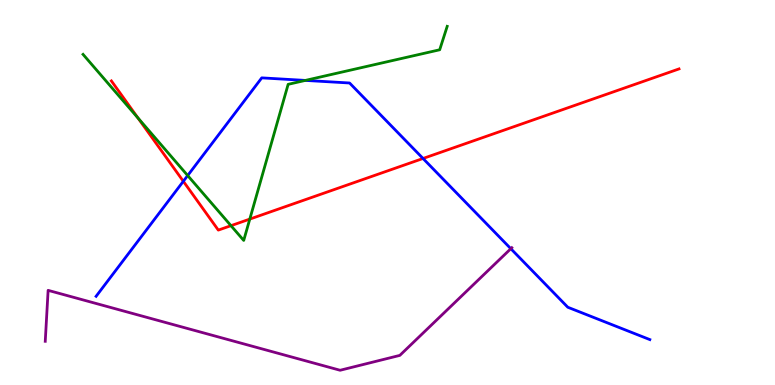[{'lines': ['blue', 'red'], 'intersections': [{'x': 2.37, 'y': 5.29}, {'x': 5.46, 'y': 5.88}]}, {'lines': ['green', 'red'], 'intersections': [{'x': 1.78, 'y': 6.94}, {'x': 2.98, 'y': 4.14}, {'x': 3.22, 'y': 4.31}]}, {'lines': ['purple', 'red'], 'intersections': []}, {'lines': ['blue', 'green'], 'intersections': [{'x': 2.42, 'y': 5.44}, {'x': 3.94, 'y': 7.91}]}, {'lines': ['blue', 'purple'], 'intersections': [{'x': 6.59, 'y': 3.54}]}, {'lines': ['green', 'purple'], 'intersections': []}]